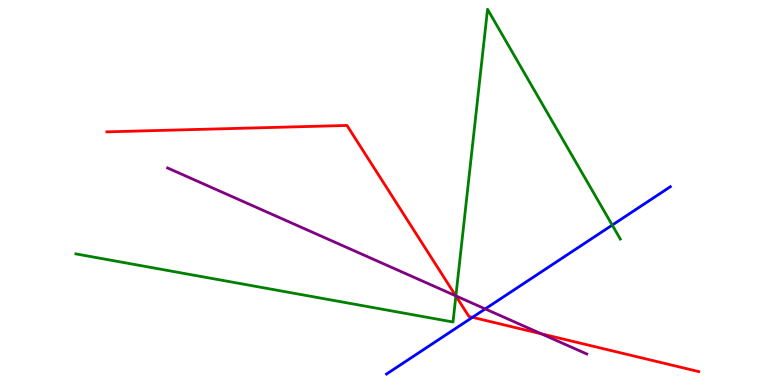[{'lines': ['blue', 'red'], 'intersections': [{'x': 6.1, 'y': 1.76}]}, {'lines': ['green', 'red'], 'intersections': [{'x': 5.88, 'y': 2.31}]}, {'lines': ['purple', 'red'], 'intersections': [{'x': 5.88, 'y': 2.32}, {'x': 6.99, 'y': 1.33}]}, {'lines': ['blue', 'green'], 'intersections': [{'x': 7.9, 'y': 4.15}]}, {'lines': ['blue', 'purple'], 'intersections': [{'x': 6.26, 'y': 1.98}]}, {'lines': ['green', 'purple'], 'intersections': [{'x': 5.88, 'y': 2.31}]}]